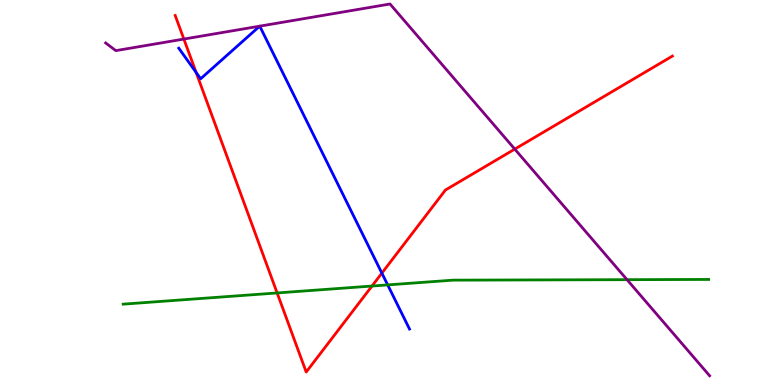[{'lines': ['blue', 'red'], 'intersections': [{'x': 2.53, 'y': 8.12}, {'x': 4.93, 'y': 2.91}]}, {'lines': ['green', 'red'], 'intersections': [{'x': 3.58, 'y': 2.39}, {'x': 4.8, 'y': 2.57}]}, {'lines': ['purple', 'red'], 'intersections': [{'x': 2.37, 'y': 8.99}, {'x': 6.64, 'y': 6.13}]}, {'lines': ['blue', 'green'], 'intersections': [{'x': 5.0, 'y': 2.6}]}, {'lines': ['blue', 'purple'], 'intersections': [{'x': 3.35, 'y': 9.32}, {'x': 3.35, 'y': 9.32}]}, {'lines': ['green', 'purple'], 'intersections': [{'x': 8.09, 'y': 2.74}]}]